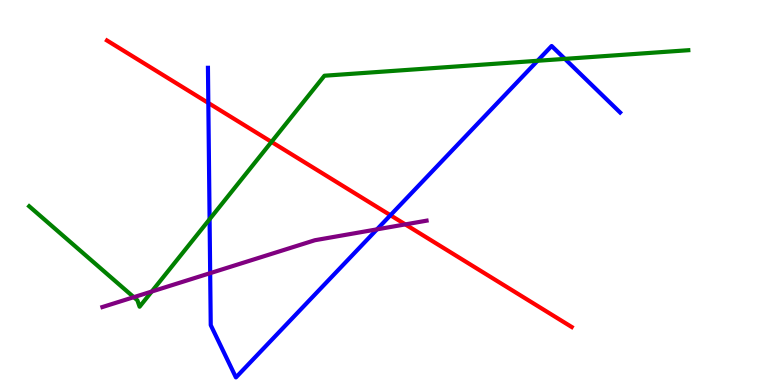[{'lines': ['blue', 'red'], 'intersections': [{'x': 2.69, 'y': 7.33}, {'x': 5.04, 'y': 4.41}]}, {'lines': ['green', 'red'], 'intersections': [{'x': 3.5, 'y': 6.31}]}, {'lines': ['purple', 'red'], 'intersections': [{'x': 5.23, 'y': 4.17}]}, {'lines': ['blue', 'green'], 'intersections': [{'x': 2.7, 'y': 4.31}, {'x': 6.94, 'y': 8.42}, {'x': 7.29, 'y': 8.47}]}, {'lines': ['blue', 'purple'], 'intersections': [{'x': 2.71, 'y': 2.91}, {'x': 4.86, 'y': 4.04}]}, {'lines': ['green', 'purple'], 'intersections': [{'x': 1.73, 'y': 2.28}, {'x': 1.96, 'y': 2.43}]}]